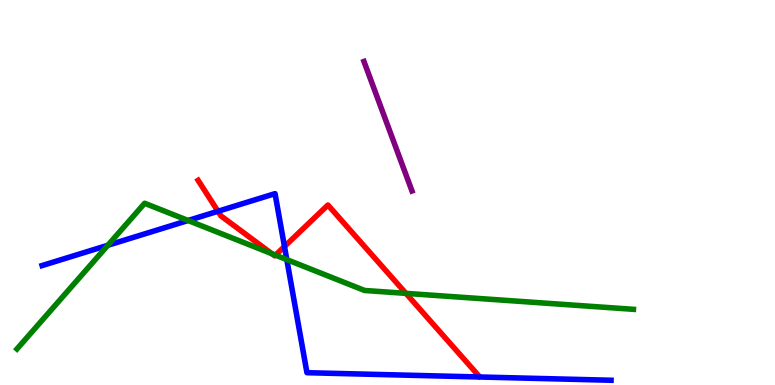[{'lines': ['blue', 'red'], 'intersections': [{'x': 2.81, 'y': 4.51}, {'x': 3.67, 'y': 3.6}]}, {'lines': ['green', 'red'], 'intersections': [{'x': 3.51, 'y': 3.41}, {'x': 3.55, 'y': 3.37}, {'x': 5.24, 'y': 2.38}]}, {'lines': ['purple', 'red'], 'intersections': []}, {'lines': ['blue', 'green'], 'intersections': [{'x': 1.39, 'y': 3.63}, {'x': 2.43, 'y': 4.27}, {'x': 3.7, 'y': 3.26}]}, {'lines': ['blue', 'purple'], 'intersections': []}, {'lines': ['green', 'purple'], 'intersections': []}]